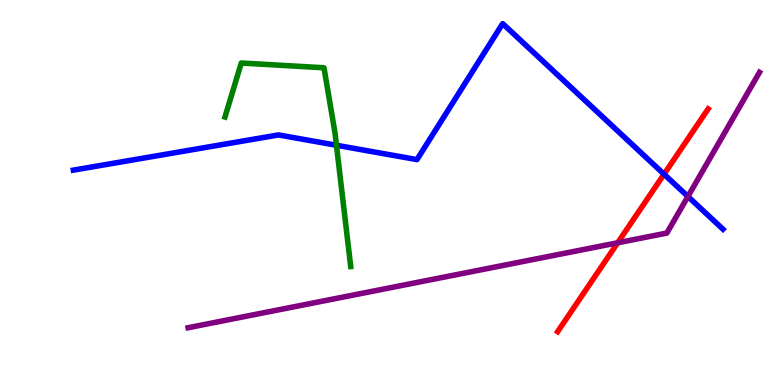[{'lines': ['blue', 'red'], 'intersections': [{'x': 8.57, 'y': 5.48}]}, {'lines': ['green', 'red'], 'intersections': []}, {'lines': ['purple', 'red'], 'intersections': [{'x': 7.97, 'y': 3.69}]}, {'lines': ['blue', 'green'], 'intersections': [{'x': 4.34, 'y': 6.23}]}, {'lines': ['blue', 'purple'], 'intersections': [{'x': 8.88, 'y': 4.9}]}, {'lines': ['green', 'purple'], 'intersections': []}]